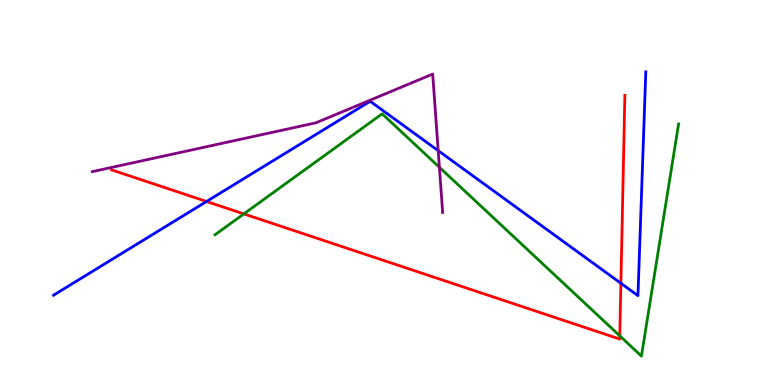[{'lines': ['blue', 'red'], 'intersections': [{'x': 2.66, 'y': 4.77}, {'x': 8.01, 'y': 2.64}]}, {'lines': ['green', 'red'], 'intersections': [{'x': 3.15, 'y': 4.44}, {'x': 8.0, 'y': 1.28}]}, {'lines': ['purple', 'red'], 'intersections': []}, {'lines': ['blue', 'green'], 'intersections': []}, {'lines': ['blue', 'purple'], 'intersections': [{'x': 5.65, 'y': 6.09}]}, {'lines': ['green', 'purple'], 'intersections': [{'x': 5.67, 'y': 5.65}]}]